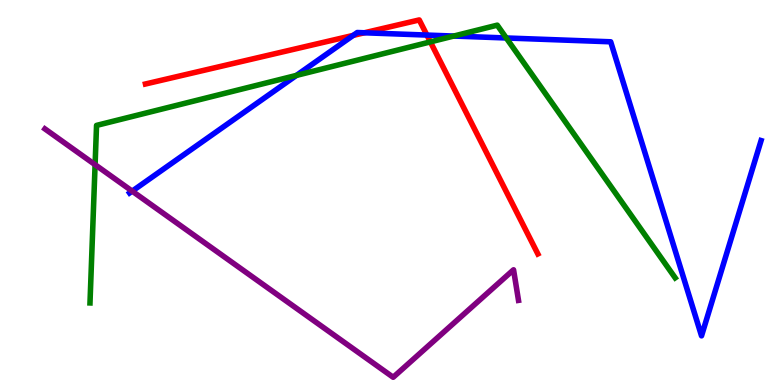[{'lines': ['blue', 'red'], 'intersections': [{'x': 4.56, 'y': 9.08}, {'x': 4.7, 'y': 9.15}, {'x': 5.51, 'y': 9.09}]}, {'lines': ['green', 'red'], 'intersections': [{'x': 5.55, 'y': 8.91}]}, {'lines': ['purple', 'red'], 'intersections': []}, {'lines': ['blue', 'green'], 'intersections': [{'x': 3.82, 'y': 8.04}, {'x': 5.85, 'y': 9.06}, {'x': 6.53, 'y': 9.01}]}, {'lines': ['blue', 'purple'], 'intersections': [{'x': 1.71, 'y': 5.04}]}, {'lines': ['green', 'purple'], 'intersections': [{'x': 1.23, 'y': 5.72}]}]